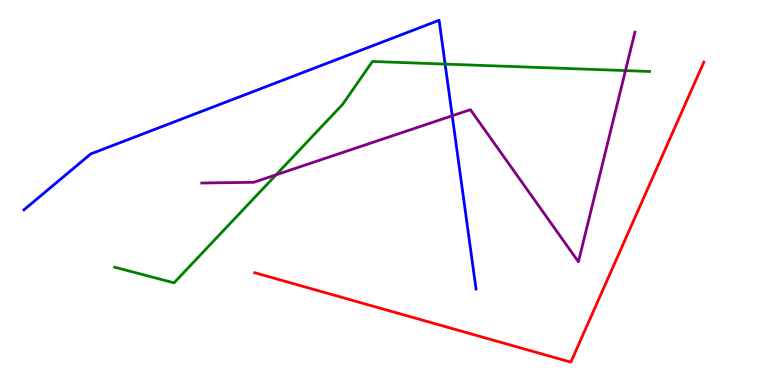[{'lines': ['blue', 'red'], 'intersections': []}, {'lines': ['green', 'red'], 'intersections': []}, {'lines': ['purple', 'red'], 'intersections': []}, {'lines': ['blue', 'green'], 'intersections': [{'x': 5.74, 'y': 8.34}]}, {'lines': ['blue', 'purple'], 'intersections': [{'x': 5.84, 'y': 6.99}]}, {'lines': ['green', 'purple'], 'intersections': [{'x': 3.56, 'y': 5.46}, {'x': 8.07, 'y': 8.17}]}]